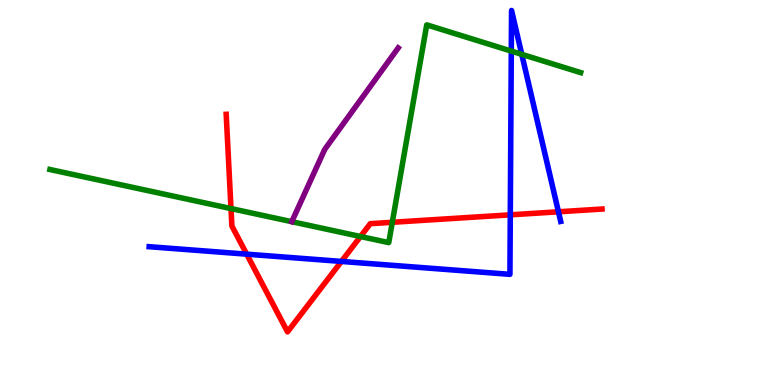[{'lines': ['blue', 'red'], 'intersections': [{'x': 3.18, 'y': 3.4}, {'x': 4.41, 'y': 3.21}, {'x': 6.58, 'y': 4.42}, {'x': 7.21, 'y': 4.5}]}, {'lines': ['green', 'red'], 'intersections': [{'x': 2.98, 'y': 4.58}, {'x': 4.65, 'y': 3.86}, {'x': 5.06, 'y': 4.23}]}, {'lines': ['purple', 'red'], 'intersections': []}, {'lines': ['blue', 'green'], 'intersections': [{'x': 6.6, 'y': 8.67}, {'x': 6.73, 'y': 8.59}]}, {'lines': ['blue', 'purple'], 'intersections': []}, {'lines': ['green', 'purple'], 'intersections': []}]